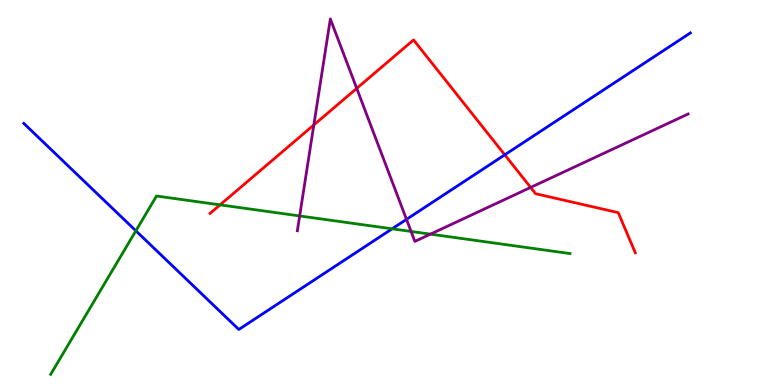[{'lines': ['blue', 'red'], 'intersections': [{'x': 6.51, 'y': 5.98}]}, {'lines': ['green', 'red'], 'intersections': [{'x': 2.84, 'y': 4.68}]}, {'lines': ['purple', 'red'], 'intersections': [{'x': 4.05, 'y': 6.75}, {'x': 4.6, 'y': 7.7}, {'x': 6.85, 'y': 5.13}]}, {'lines': ['blue', 'green'], 'intersections': [{'x': 1.75, 'y': 4.01}, {'x': 5.06, 'y': 4.06}]}, {'lines': ['blue', 'purple'], 'intersections': [{'x': 5.25, 'y': 4.3}]}, {'lines': ['green', 'purple'], 'intersections': [{'x': 3.87, 'y': 4.39}, {'x': 5.3, 'y': 3.99}, {'x': 5.55, 'y': 3.92}]}]